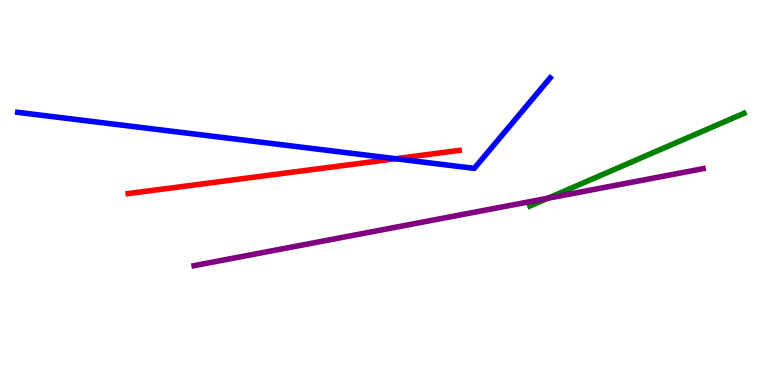[{'lines': ['blue', 'red'], 'intersections': [{'x': 5.1, 'y': 5.88}]}, {'lines': ['green', 'red'], 'intersections': []}, {'lines': ['purple', 'red'], 'intersections': []}, {'lines': ['blue', 'green'], 'intersections': []}, {'lines': ['blue', 'purple'], 'intersections': []}, {'lines': ['green', 'purple'], 'intersections': [{'x': 7.07, 'y': 4.85}]}]